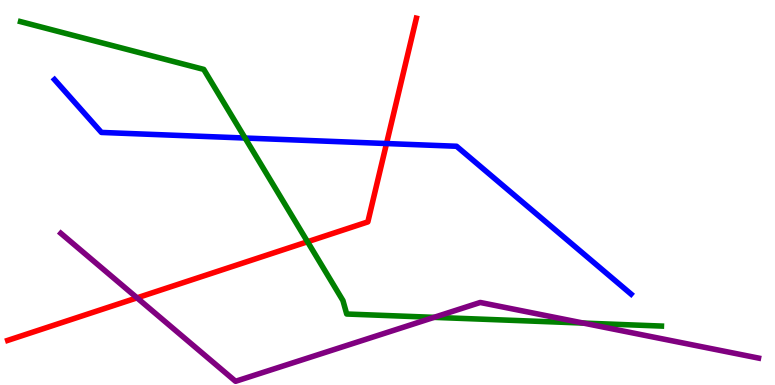[{'lines': ['blue', 'red'], 'intersections': [{'x': 4.99, 'y': 6.27}]}, {'lines': ['green', 'red'], 'intersections': [{'x': 3.97, 'y': 3.72}]}, {'lines': ['purple', 'red'], 'intersections': [{'x': 1.77, 'y': 2.26}]}, {'lines': ['blue', 'green'], 'intersections': [{'x': 3.16, 'y': 6.41}]}, {'lines': ['blue', 'purple'], 'intersections': []}, {'lines': ['green', 'purple'], 'intersections': [{'x': 5.6, 'y': 1.76}, {'x': 7.53, 'y': 1.61}]}]